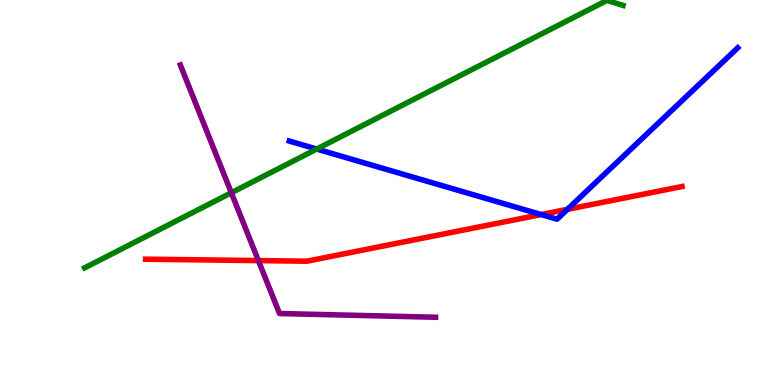[{'lines': ['blue', 'red'], 'intersections': [{'x': 6.98, 'y': 4.43}, {'x': 7.32, 'y': 4.56}]}, {'lines': ['green', 'red'], 'intersections': []}, {'lines': ['purple', 'red'], 'intersections': [{'x': 3.33, 'y': 3.23}]}, {'lines': ['blue', 'green'], 'intersections': [{'x': 4.09, 'y': 6.13}]}, {'lines': ['blue', 'purple'], 'intersections': []}, {'lines': ['green', 'purple'], 'intersections': [{'x': 2.98, 'y': 4.99}]}]